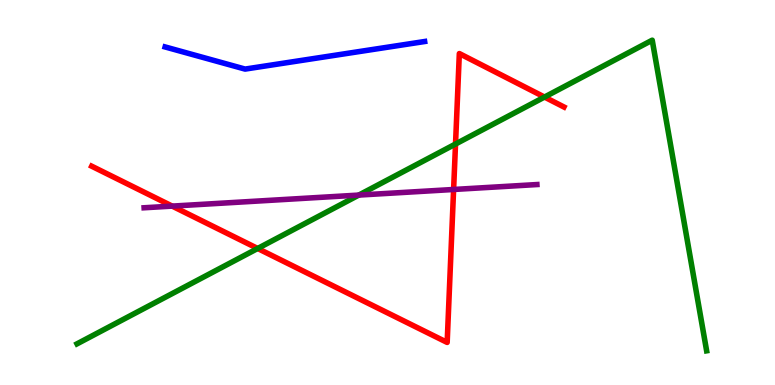[{'lines': ['blue', 'red'], 'intersections': []}, {'lines': ['green', 'red'], 'intersections': [{'x': 3.32, 'y': 3.55}, {'x': 5.88, 'y': 6.26}, {'x': 7.03, 'y': 7.48}]}, {'lines': ['purple', 'red'], 'intersections': [{'x': 2.22, 'y': 4.65}, {'x': 5.85, 'y': 5.08}]}, {'lines': ['blue', 'green'], 'intersections': []}, {'lines': ['blue', 'purple'], 'intersections': []}, {'lines': ['green', 'purple'], 'intersections': [{'x': 4.63, 'y': 4.93}]}]